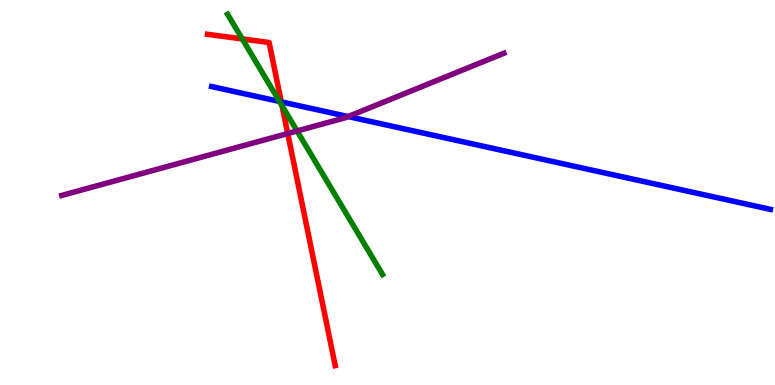[{'lines': ['blue', 'red'], 'intersections': [{'x': 3.63, 'y': 7.35}]}, {'lines': ['green', 'red'], 'intersections': [{'x': 3.13, 'y': 8.99}, {'x': 3.64, 'y': 7.25}]}, {'lines': ['purple', 'red'], 'intersections': [{'x': 3.71, 'y': 6.53}]}, {'lines': ['blue', 'green'], 'intersections': [{'x': 3.61, 'y': 7.36}]}, {'lines': ['blue', 'purple'], 'intersections': [{'x': 4.49, 'y': 6.97}]}, {'lines': ['green', 'purple'], 'intersections': [{'x': 3.83, 'y': 6.6}]}]